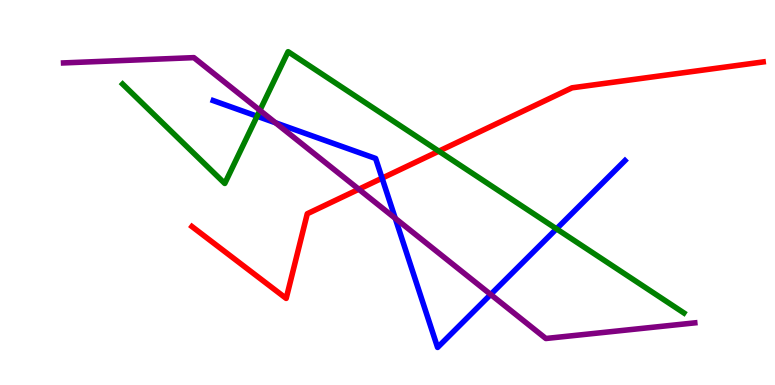[{'lines': ['blue', 'red'], 'intersections': [{'x': 4.93, 'y': 5.37}]}, {'lines': ['green', 'red'], 'intersections': [{'x': 5.66, 'y': 6.07}]}, {'lines': ['purple', 'red'], 'intersections': [{'x': 4.63, 'y': 5.08}]}, {'lines': ['blue', 'green'], 'intersections': [{'x': 3.32, 'y': 6.98}, {'x': 7.18, 'y': 4.06}]}, {'lines': ['blue', 'purple'], 'intersections': [{'x': 3.56, 'y': 6.81}, {'x': 5.1, 'y': 4.33}, {'x': 6.33, 'y': 2.35}]}, {'lines': ['green', 'purple'], 'intersections': [{'x': 3.35, 'y': 7.13}]}]